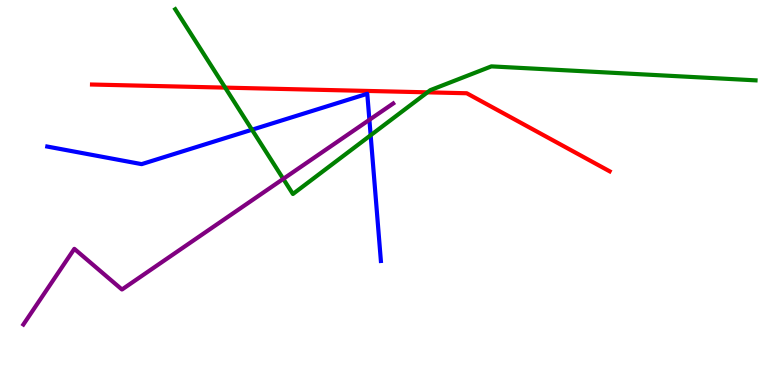[{'lines': ['blue', 'red'], 'intersections': []}, {'lines': ['green', 'red'], 'intersections': [{'x': 2.91, 'y': 7.72}, {'x': 5.52, 'y': 7.6}]}, {'lines': ['purple', 'red'], 'intersections': []}, {'lines': ['blue', 'green'], 'intersections': [{'x': 3.25, 'y': 6.63}, {'x': 4.78, 'y': 6.49}]}, {'lines': ['blue', 'purple'], 'intersections': [{'x': 4.77, 'y': 6.89}]}, {'lines': ['green', 'purple'], 'intersections': [{'x': 3.66, 'y': 5.35}]}]